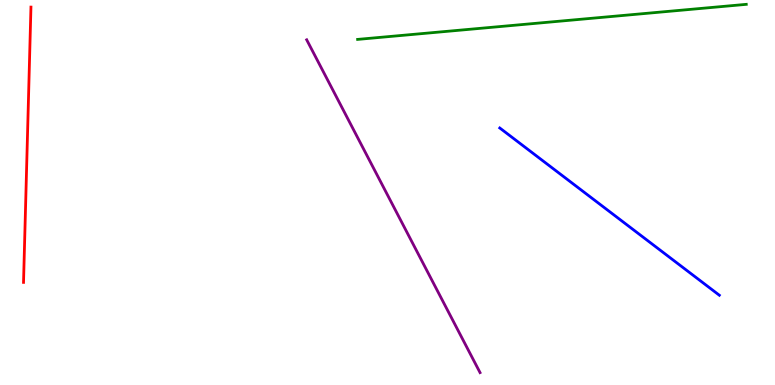[{'lines': ['blue', 'red'], 'intersections': []}, {'lines': ['green', 'red'], 'intersections': []}, {'lines': ['purple', 'red'], 'intersections': []}, {'lines': ['blue', 'green'], 'intersections': []}, {'lines': ['blue', 'purple'], 'intersections': []}, {'lines': ['green', 'purple'], 'intersections': []}]